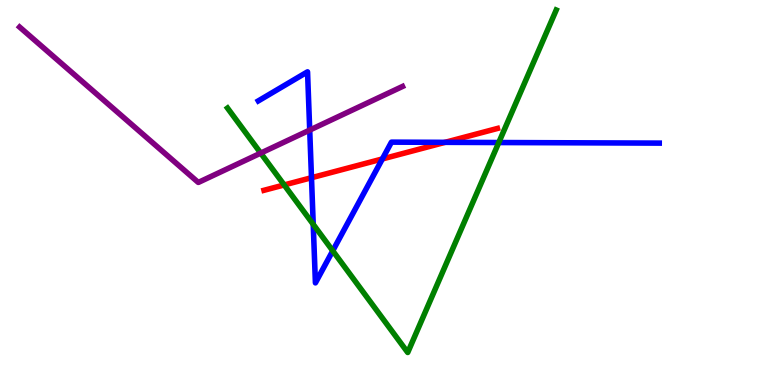[{'lines': ['blue', 'red'], 'intersections': [{'x': 4.02, 'y': 5.38}, {'x': 4.93, 'y': 5.87}, {'x': 5.74, 'y': 6.3}]}, {'lines': ['green', 'red'], 'intersections': [{'x': 3.67, 'y': 5.2}]}, {'lines': ['purple', 'red'], 'intersections': []}, {'lines': ['blue', 'green'], 'intersections': [{'x': 4.04, 'y': 4.17}, {'x': 4.29, 'y': 3.49}, {'x': 6.44, 'y': 6.3}]}, {'lines': ['blue', 'purple'], 'intersections': [{'x': 4.0, 'y': 6.62}]}, {'lines': ['green', 'purple'], 'intersections': [{'x': 3.36, 'y': 6.02}]}]